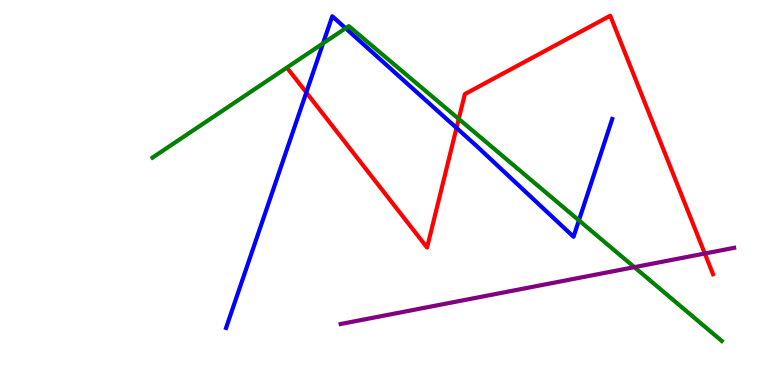[{'lines': ['blue', 'red'], 'intersections': [{'x': 3.95, 'y': 7.6}, {'x': 5.89, 'y': 6.68}]}, {'lines': ['green', 'red'], 'intersections': [{'x': 5.92, 'y': 6.91}]}, {'lines': ['purple', 'red'], 'intersections': [{'x': 9.09, 'y': 3.42}]}, {'lines': ['blue', 'green'], 'intersections': [{'x': 4.17, 'y': 8.87}, {'x': 4.46, 'y': 9.27}, {'x': 7.47, 'y': 4.28}]}, {'lines': ['blue', 'purple'], 'intersections': []}, {'lines': ['green', 'purple'], 'intersections': [{'x': 8.19, 'y': 3.06}]}]